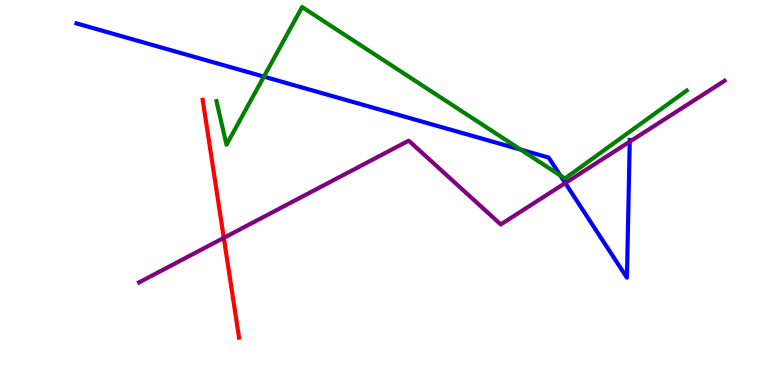[{'lines': ['blue', 'red'], 'intersections': []}, {'lines': ['green', 'red'], 'intersections': []}, {'lines': ['purple', 'red'], 'intersections': [{'x': 2.89, 'y': 3.82}]}, {'lines': ['blue', 'green'], 'intersections': [{'x': 3.41, 'y': 8.01}, {'x': 6.72, 'y': 6.11}, {'x': 7.23, 'y': 5.44}]}, {'lines': ['blue', 'purple'], 'intersections': [{'x': 7.29, 'y': 5.25}, {'x': 8.13, 'y': 6.32}]}, {'lines': ['green', 'purple'], 'intersections': []}]